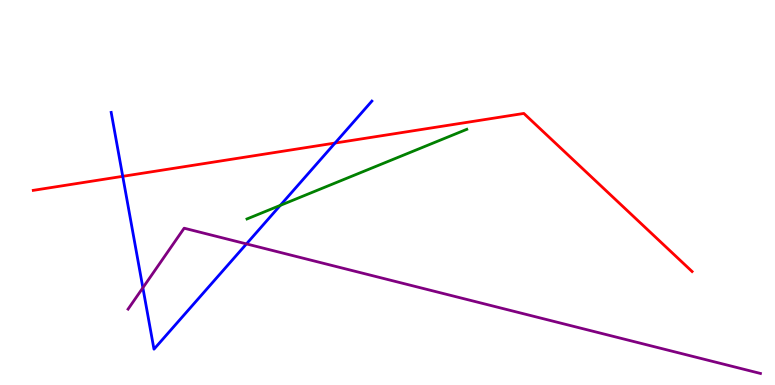[{'lines': ['blue', 'red'], 'intersections': [{'x': 1.58, 'y': 5.42}, {'x': 4.32, 'y': 6.28}]}, {'lines': ['green', 'red'], 'intersections': []}, {'lines': ['purple', 'red'], 'intersections': []}, {'lines': ['blue', 'green'], 'intersections': [{'x': 3.62, 'y': 4.67}]}, {'lines': ['blue', 'purple'], 'intersections': [{'x': 1.84, 'y': 2.53}, {'x': 3.18, 'y': 3.66}]}, {'lines': ['green', 'purple'], 'intersections': []}]